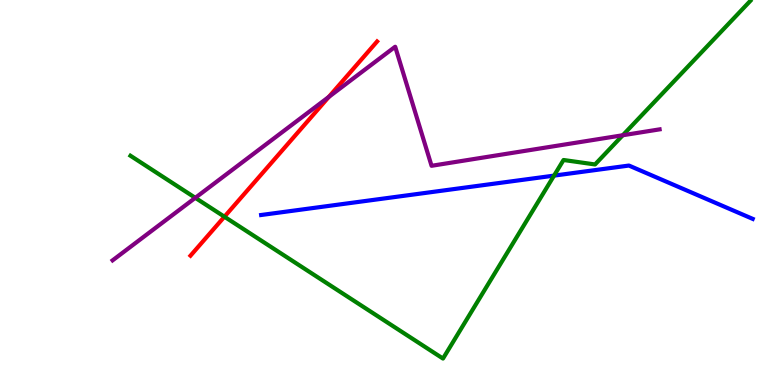[{'lines': ['blue', 'red'], 'intersections': []}, {'lines': ['green', 'red'], 'intersections': [{'x': 2.9, 'y': 4.37}]}, {'lines': ['purple', 'red'], 'intersections': [{'x': 4.24, 'y': 7.48}]}, {'lines': ['blue', 'green'], 'intersections': [{'x': 7.15, 'y': 5.44}]}, {'lines': ['blue', 'purple'], 'intersections': []}, {'lines': ['green', 'purple'], 'intersections': [{'x': 2.52, 'y': 4.86}, {'x': 8.04, 'y': 6.49}]}]